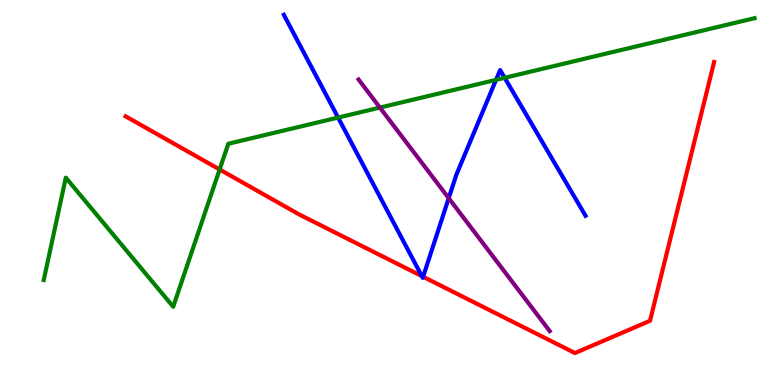[{'lines': ['blue', 'red'], 'intersections': [{'x': 5.44, 'y': 2.83}, {'x': 5.46, 'y': 2.81}]}, {'lines': ['green', 'red'], 'intersections': [{'x': 2.83, 'y': 5.6}]}, {'lines': ['purple', 'red'], 'intersections': []}, {'lines': ['blue', 'green'], 'intersections': [{'x': 4.36, 'y': 6.95}, {'x': 6.4, 'y': 7.93}, {'x': 6.51, 'y': 7.98}]}, {'lines': ['blue', 'purple'], 'intersections': [{'x': 5.79, 'y': 4.85}]}, {'lines': ['green', 'purple'], 'intersections': [{'x': 4.9, 'y': 7.21}]}]